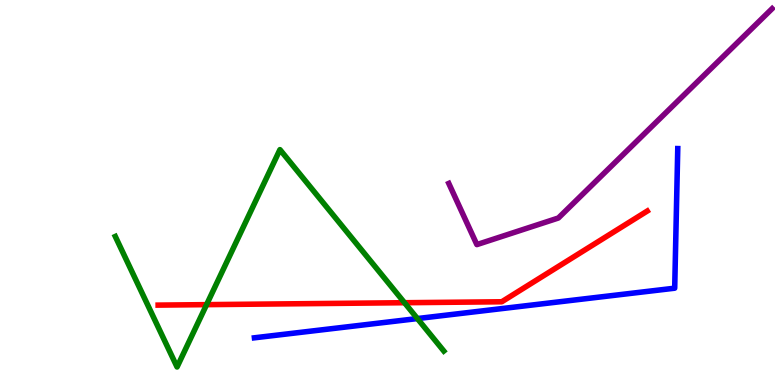[{'lines': ['blue', 'red'], 'intersections': []}, {'lines': ['green', 'red'], 'intersections': [{'x': 2.67, 'y': 2.09}, {'x': 5.22, 'y': 2.14}]}, {'lines': ['purple', 'red'], 'intersections': []}, {'lines': ['blue', 'green'], 'intersections': [{'x': 5.39, 'y': 1.73}]}, {'lines': ['blue', 'purple'], 'intersections': []}, {'lines': ['green', 'purple'], 'intersections': []}]